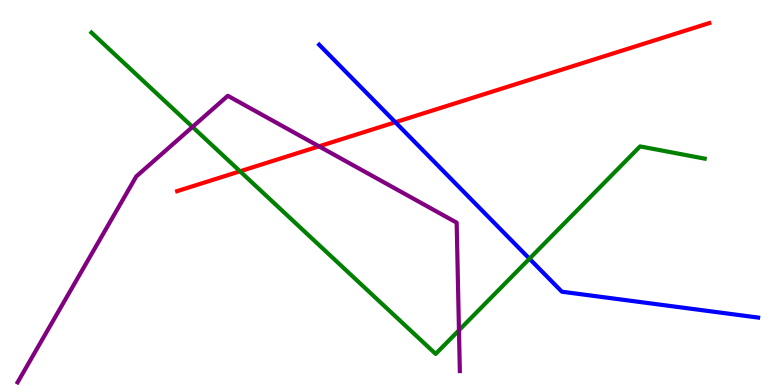[{'lines': ['blue', 'red'], 'intersections': [{'x': 5.1, 'y': 6.83}]}, {'lines': ['green', 'red'], 'intersections': [{'x': 3.1, 'y': 5.55}]}, {'lines': ['purple', 'red'], 'intersections': [{'x': 4.12, 'y': 6.2}]}, {'lines': ['blue', 'green'], 'intersections': [{'x': 6.83, 'y': 3.28}]}, {'lines': ['blue', 'purple'], 'intersections': []}, {'lines': ['green', 'purple'], 'intersections': [{'x': 2.48, 'y': 6.7}, {'x': 5.92, 'y': 1.42}]}]